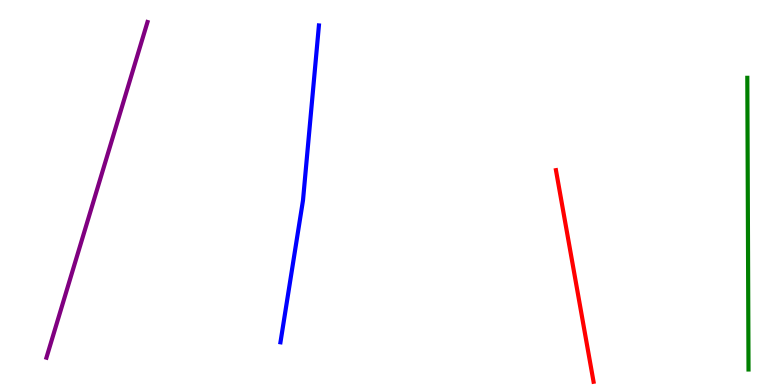[{'lines': ['blue', 'red'], 'intersections': []}, {'lines': ['green', 'red'], 'intersections': []}, {'lines': ['purple', 'red'], 'intersections': []}, {'lines': ['blue', 'green'], 'intersections': []}, {'lines': ['blue', 'purple'], 'intersections': []}, {'lines': ['green', 'purple'], 'intersections': []}]